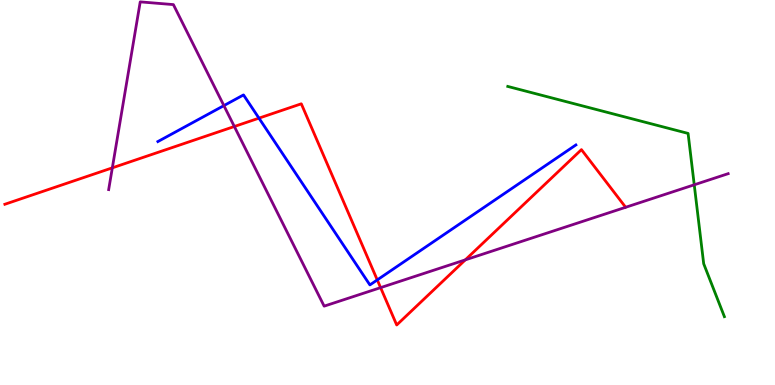[{'lines': ['blue', 'red'], 'intersections': [{'x': 3.34, 'y': 6.93}, {'x': 4.87, 'y': 2.73}]}, {'lines': ['green', 'red'], 'intersections': []}, {'lines': ['purple', 'red'], 'intersections': [{'x': 1.45, 'y': 5.64}, {'x': 3.02, 'y': 6.71}, {'x': 4.91, 'y': 2.53}, {'x': 6.0, 'y': 3.25}]}, {'lines': ['blue', 'green'], 'intersections': []}, {'lines': ['blue', 'purple'], 'intersections': [{'x': 2.89, 'y': 7.26}]}, {'lines': ['green', 'purple'], 'intersections': [{'x': 8.96, 'y': 5.2}]}]